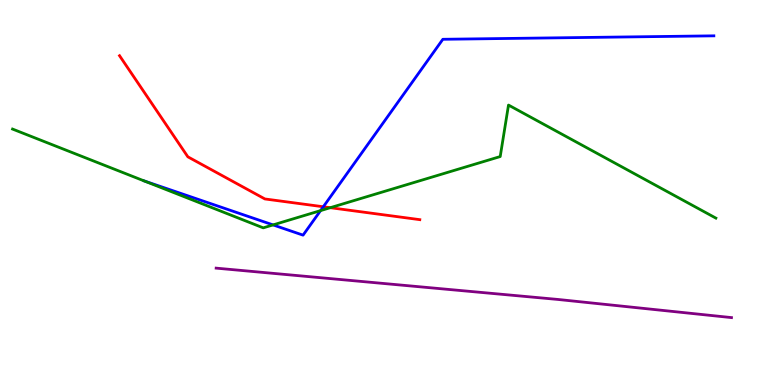[{'lines': ['blue', 'red'], 'intersections': [{'x': 4.17, 'y': 4.63}]}, {'lines': ['green', 'red'], 'intersections': [{'x': 4.26, 'y': 4.61}]}, {'lines': ['purple', 'red'], 'intersections': []}, {'lines': ['blue', 'green'], 'intersections': [{'x': 3.52, 'y': 4.16}, {'x': 4.14, 'y': 4.53}]}, {'lines': ['blue', 'purple'], 'intersections': []}, {'lines': ['green', 'purple'], 'intersections': []}]